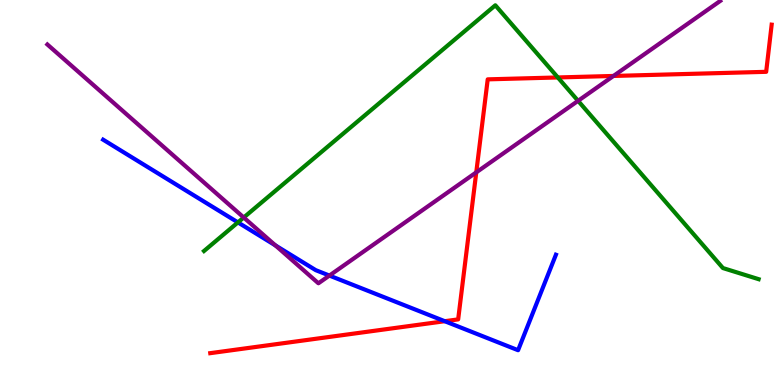[{'lines': ['blue', 'red'], 'intersections': [{'x': 5.74, 'y': 1.66}]}, {'lines': ['green', 'red'], 'intersections': [{'x': 7.2, 'y': 7.99}]}, {'lines': ['purple', 'red'], 'intersections': [{'x': 6.15, 'y': 5.52}, {'x': 7.92, 'y': 8.03}]}, {'lines': ['blue', 'green'], 'intersections': [{'x': 3.07, 'y': 4.22}]}, {'lines': ['blue', 'purple'], 'intersections': [{'x': 3.55, 'y': 3.63}, {'x': 4.25, 'y': 2.84}]}, {'lines': ['green', 'purple'], 'intersections': [{'x': 3.14, 'y': 4.35}, {'x': 7.46, 'y': 7.38}]}]